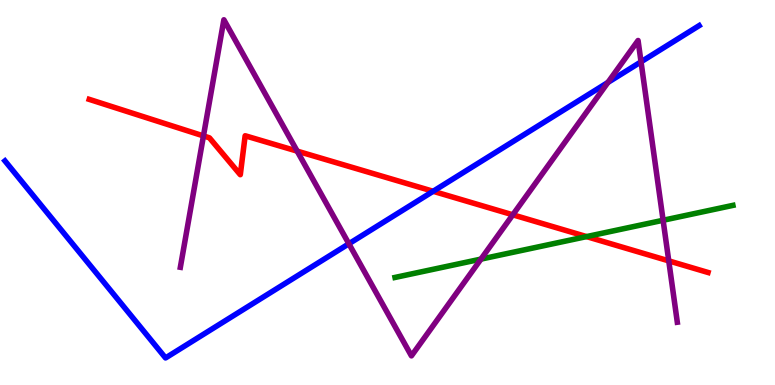[{'lines': ['blue', 'red'], 'intersections': [{'x': 5.59, 'y': 5.03}]}, {'lines': ['green', 'red'], 'intersections': [{'x': 7.57, 'y': 3.85}]}, {'lines': ['purple', 'red'], 'intersections': [{'x': 2.63, 'y': 6.47}, {'x': 3.83, 'y': 6.07}, {'x': 6.62, 'y': 4.42}, {'x': 8.63, 'y': 3.22}]}, {'lines': ['blue', 'green'], 'intersections': []}, {'lines': ['blue', 'purple'], 'intersections': [{'x': 4.5, 'y': 3.67}, {'x': 7.84, 'y': 7.86}, {'x': 8.27, 'y': 8.39}]}, {'lines': ['green', 'purple'], 'intersections': [{'x': 6.21, 'y': 3.27}, {'x': 8.56, 'y': 4.28}]}]